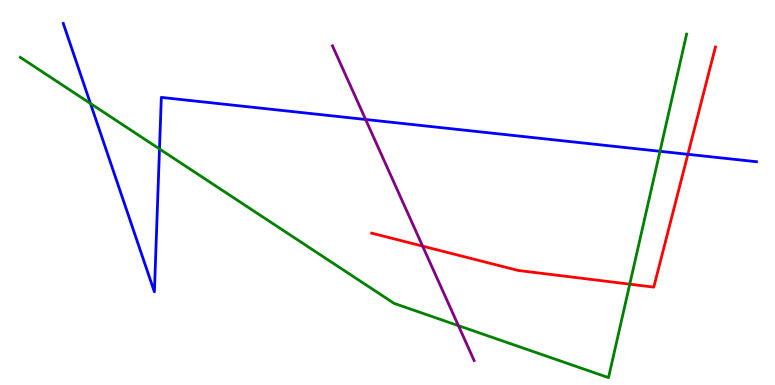[{'lines': ['blue', 'red'], 'intersections': [{'x': 8.88, 'y': 5.99}]}, {'lines': ['green', 'red'], 'intersections': [{'x': 8.13, 'y': 2.62}]}, {'lines': ['purple', 'red'], 'intersections': [{'x': 5.45, 'y': 3.61}]}, {'lines': ['blue', 'green'], 'intersections': [{'x': 1.17, 'y': 7.31}, {'x': 2.06, 'y': 6.13}, {'x': 8.52, 'y': 6.07}]}, {'lines': ['blue', 'purple'], 'intersections': [{'x': 4.72, 'y': 6.9}]}, {'lines': ['green', 'purple'], 'intersections': [{'x': 5.92, 'y': 1.54}]}]